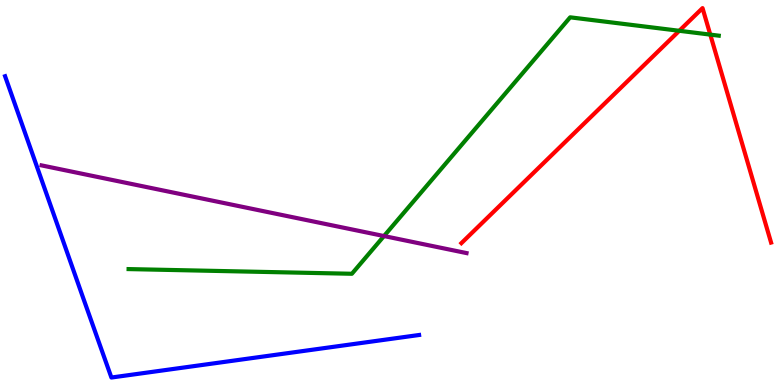[{'lines': ['blue', 'red'], 'intersections': []}, {'lines': ['green', 'red'], 'intersections': [{'x': 8.76, 'y': 9.2}, {'x': 9.16, 'y': 9.1}]}, {'lines': ['purple', 'red'], 'intersections': []}, {'lines': ['blue', 'green'], 'intersections': []}, {'lines': ['blue', 'purple'], 'intersections': []}, {'lines': ['green', 'purple'], 'intersections': [{'x': 4.95, 'y': 3.87}]}]